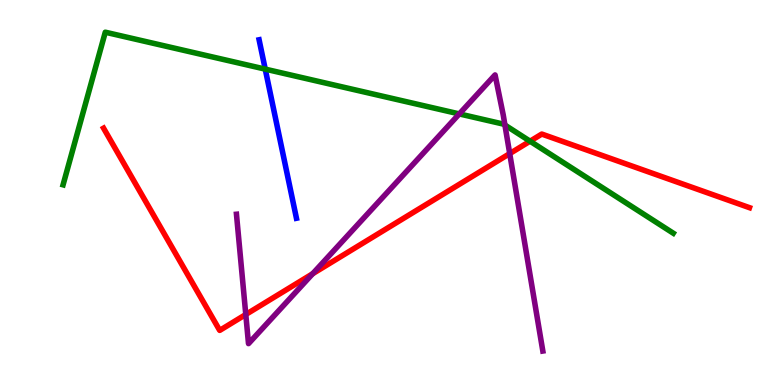[{'lines': ['blue', 'red'], 'intersections': []}, {'lines': ['green', 'red'], 'intersections': [{'x': 6.84, 'y': 6.33}]}, {'lines': ['purple', 'red'], 'intersections': [{'x': 3.17, 'y': 1.83}, {'x': 4.03, 'y': 2.89}, {'x': 6.58, 'y': 6.01}]}, {'lines': ['blue', 'green'], 'intersections': [{'x': 3.42, 'y': 8.2}]}, {'lines': ['blue', 'purple'], 'intersections': []}, {'lines': ['green', 'purple'], 'intersections': [{'x': 5.93, 'y': 7.04}, {'x': 6.52, 'y': 6.75}]}]